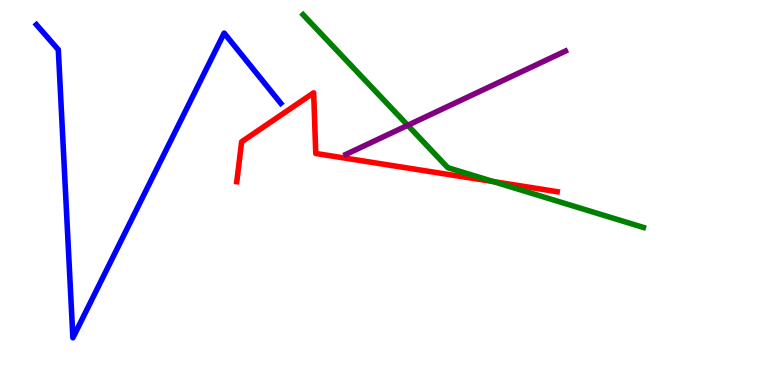[{'lines': ['blue', 'red'], 'intersections': []}, {'lines': ['green', 'red'], 'intersections': [{'x': 6.37, 'y': 5.28}]}, {'lines': ['purple', 'red'], 'intersections': []}, {'lines': ['blue', 'green'], 'intersections': []}, {'lines': ['blue', 'purple'], 'intersections': []}, {'lines': ['green', 'purple'], 'intersections': [{'x': 5.26, 'y': 6.75}]}]